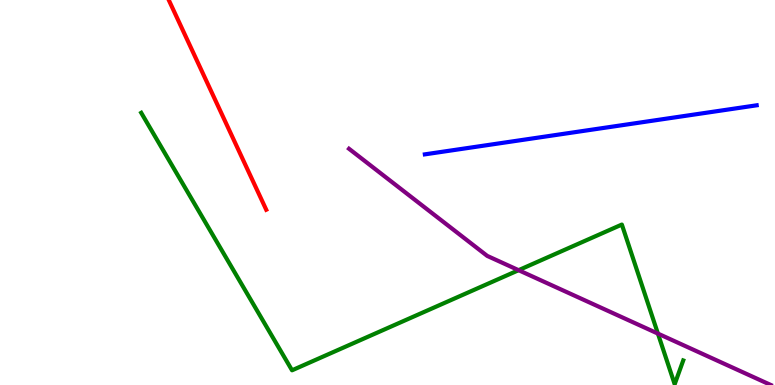[{'lines': ['blue', 'red'], 'intersections': []}, {'lines': ['green', 'red'], 'intersections': []}, {'lines': ['purple', 'red'], 'intersections': []}, {'lines': ['blue', 'green'], 'intersections': []}, {'lines': ['blue', 'purple'], 'intersections': []}, {'lines': ['green', 'purple'], 'intersections': [{'x': 6.69, 'y': 2.98}, {'x': 8.49, 'y': 1.34}]}]